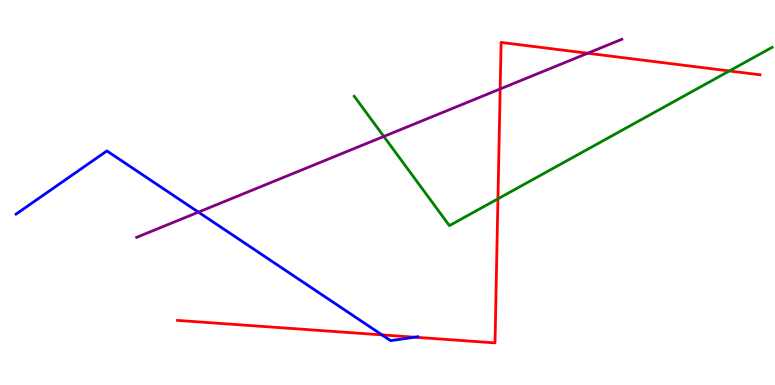[{'lines': ['blue', 'red'], 'intersections': [{'x': 4.93, 'y': 1.3}, {'x': 5.35, 'y': 1.24}]}, {'lines': ['green', 'red'], 'intersections': [{'x': 6.43, 'y': 4.84}, {'x': 9.41, 'y': 8.16}]}, {'lines': ['purple', 'red'], 'intersections': [{'x': 6.45, 'y': 7.69}, {'x': 7.58, 'y': 8.62}]}, {'lines': ['blue', 'green'], 'intersections': []}, {'lines': ['blue', 'purple'], 'intersections': [{'x': 2.56, 'y': 4.49}]}, {'lines': ['green', 'purple'], 'intersections': [{'x': 4.95, 'y': 6.46}]}]